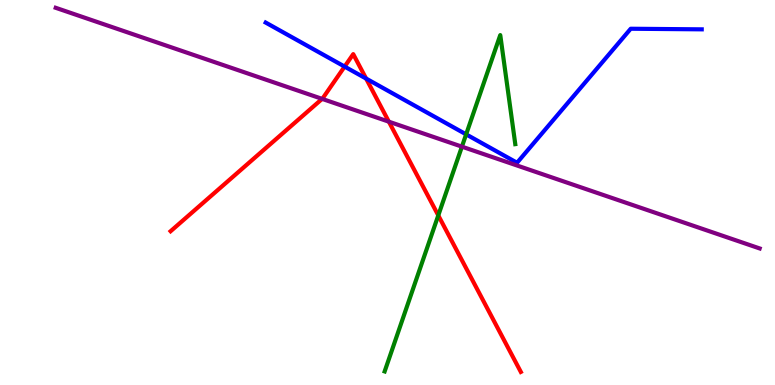[{'lines': ['blue', 'red'], 'intersections': [{'x': 4.45, 'y': 8.27}, {'x': 4.72, 'y': 7.96}]}, {'lines': ['green', 'red'], 'intersections': [{'x': 5.66, 'y': 4.4}]}, {'lines': ['purple', 'red'], 'intersections': [{'x': 4.16, 'y': 7.43}, {'x': 5.02, 'y': 6.84}]}, {'lines': ['blue', 'green'], 'intersections': [{'x': 6.01, 'y': 6.51}]}, {'lines': ['blue', 'purple'], 'intersections': []}, {'lines': ['green', 'purple'], 'intersections': [{'x': 5.96, 'y': 6.19}]}]